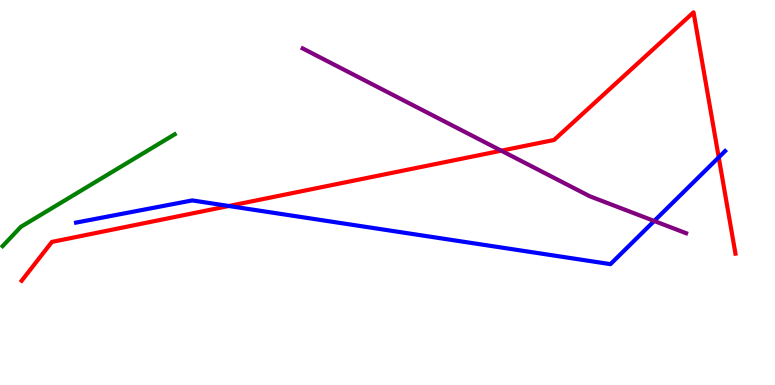[{'lines': ['blue', 'red'], 'intersections': [{'x': 2.95, 'y': 4.65}, {'x': 9.27, 'y': 5.91}]}, {'lines': ['green', 'red'], 'intersections': []}, {'lines': ['purple', 'red'], 'intersections': [{'x': 6.47, 'y': 6.09}]}, {'lines': ['blue', 'green'], 'intersections': []}, {'lines': ['blue', 'purple'], 'intersections': [{'x': 8.44, 'y': 4.26}]}, {'lines': ['green', 'purple'], 'intersections': []}]